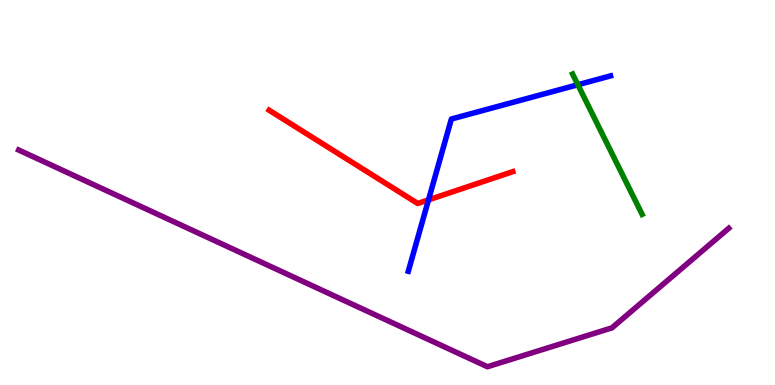[{'lines': ['blue', 'red'], 'intersections': [{'x': 5.53, 'y': 4.81}]}, {'lines': ['green', 'red'], 'intersections': []}, {'lines': ['purple', 'red'], 'intersections': []}, {'lines': ['blue', 'green'], 'intersections': [{'x': 7.46, 'y': 7.8}]}, {'lines': ['blue', 'purple'], 'intersections': []}, {'lines': ['green', 'purple'], 'intersections': []}]